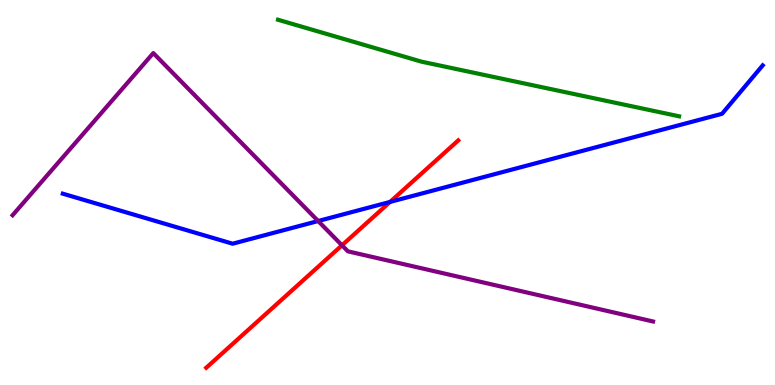[{'lines': ['blue', 'red'], 'intersections': [{'x': 5.03, 'y': 4.76}]}, {'lines': ['green', 'red'], 'intersections': []}, {'lines': ['purple', 'red'], 'intersections': [{'x': 4.41, 'y': 3.63}]}, {'lines': ['blue', 'green'], 'intersections': []}, {'lines': ['blue', 'purple'], 'intersections': [{'x': 4.11, 'y': 4.26}]}, {'lines': ['green', 'purple'], 'intersections': []}]